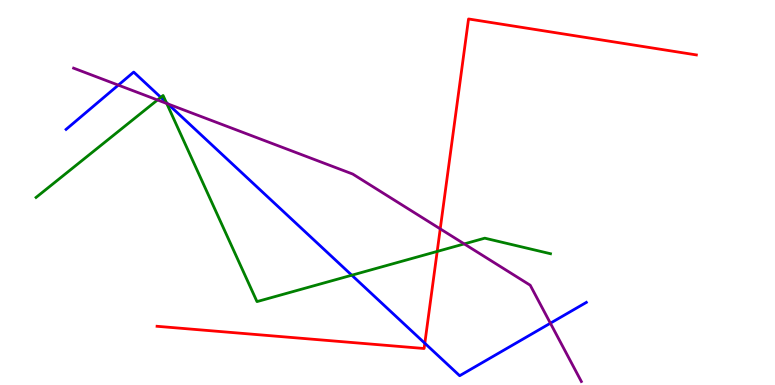[{'lines': ['blue', 'red'], 'intersections': [{'x': 5.48, 'y': 1.08}]}, {'lines': ['green', 'red'], 'intersections': [{'x': 5.64, 'y': 3.47}]}, {'lines': ['purple', 'red'], 'intersections': [{'x': 5.68, 'y': 4.06}]}, {'lines': ['blue', 'green'], 'intersections': [{'x': 2.07, 'y': 7.47}, {'x': 2.14, 'y': 7.34}, {'x': 4.54, 'y': 2.85}]}, {'lines': ['blue', 'purple'], 'intersections': [{'x': 1.53, 'y': 7.79}, {'x': 2.17, 'y': 7.3}, {'x': 7.1, 'y': 1.6}]}, {'lines': ['green', 'purple'], 'intersections': [{'x': 2.03, 'y': 7.4}, {'x': 2.15, 'y': 7.31}, {'x': 5.99, 'y': 3.66}]}]